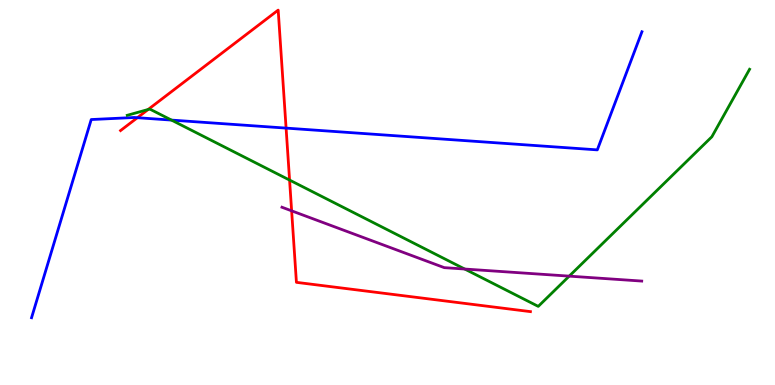[{'lines': ['blue', 'red'], 'intersections': [{'x': 1.77, 'y': 6.94}, {'x': 3.69, 'y': 6.67}]}, {'lines': ['green', 'red'], 'intersections': [{'x': 1.91, 'y': 7.16}, {'x': 3.74, 'y': 5.32}]}, {'lines': ['purple', 'red'], 'intersections': [{'x': 3.76, 'y': 4.52}]}, {'lines': ['blue', 'green'], 'intersections': [{'x': 2.21, 'y': 6.88}]}, {'lines': ['blue', 'purple'], 'intersections': []}, {'lines': ['green', 'purple'], 'intersections': [{'x': 6.0, 'y': 3.01}, {'x': 7.34, 'y': 2.83}]}]